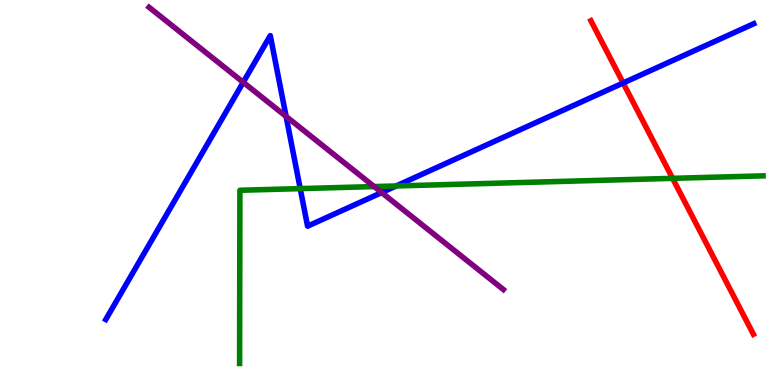[{'lines': ['blue', 'red'], 'intersections': [{'x': 8.04, 'y': 7.84}]}, {'lines': ['green', 'red'], 'intersections': [{'x': 8.68, 'y': 5.37}]}, {'lines': ['purple', 'red'], 'intersections': []}, {'lines': ['blue', 'green'], 'intersections': [{'x': 3.87, 'y': 5.1}, {'x': 5.11, 'y': 5.17}]}, {'lines': ['blue', 'purple'], 'intersections': [{'x': 3.14, 'y': 7.86}, {'x': 3.69, 'y': 6.98}, {'x': 4.92, 'y': 5.0}]}, {'lines': ['green', 'purple'], 'intersections': [{'x': 4.83, 'y': 5.15}]}]